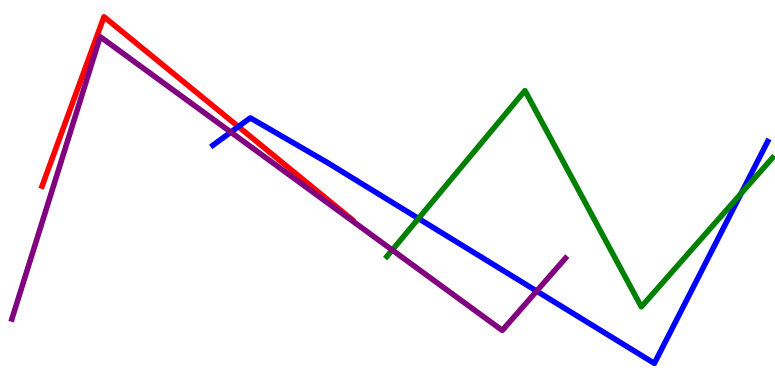[{'lines': ['blue', 'red'], 'intersections': [{'x': 3.08, 'y': 6.71}]}, {'lines': ['green', 'red'], 'intersections': []}, {'lines': ['purple', 'red'], 'intersections': []}, {'lines': ['blue', 'green'], 'intersections': [{'x': 5.4, 'y': 4.32}, {'x': 9.56, 'y': 4.97}]}, {'lines': ['blue', 'purple'], 'intersections': [{'x': 2.98, 'y': 6.57}, {'x': 6.92, 'y': 2.44}]}, {'lines': ['green', 'purple'], 'intersections': [{'x': 5.06, 'y': 3.51}]}]